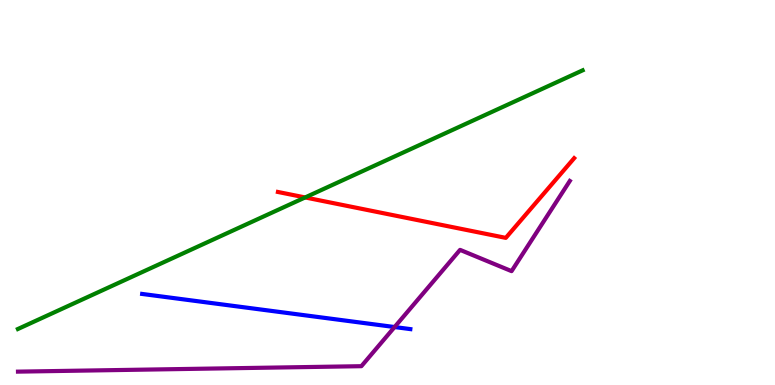[{'lines': ['blue', 'red'], 'intersections': []}, {'lines': ['green', 'red'], 'intersections': [{'x': 3.94, 'y': 4.87}]}, {'lines': ['purple', 'red'], 'intersections': []}, {'lines': ['blue', 'green'], 'intersections': []}, {'lines': ['blue', 'purple'], 'intersections': [{'x': 5.09, 'y': 1.51}]}, {'lines': ['green', 'purple'], 'intersections': []}]